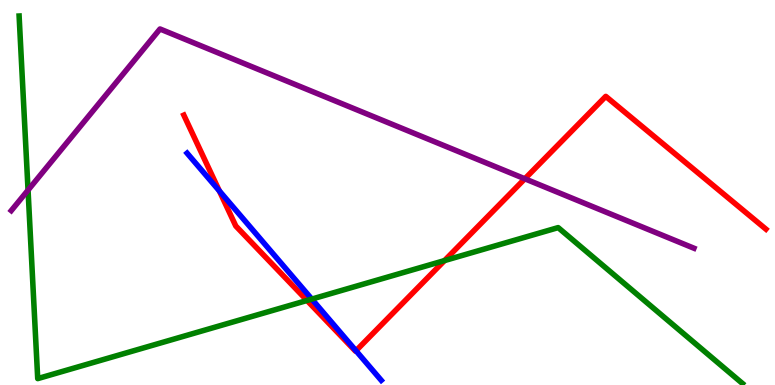[{'lines': ['blue', 'red'], 'intersections': [{'x': 2.83, 'y': 5.04}, {'x': 4.59, 'y': 0.89}]}, {'lines': ['green', 'red'], 'intersections': [{'x': 3.96, 'y': 2.2}, {'x': 5.74, 'y': 3.23}]}, {'lines': ['purple', 'red'], 'intersections': [{'x': 6.77, 'y': 5.36}]}, {'lines': ['blue', 'green'], 'intersections': [{'x': 4.02, 'y': 2.23}]}, {'lines': ['blue', 'purple'], 'intersections': []}, {'lines': ['green', 'purple'], 'intersections': [{'x': 0.362, 'y': 5.06}]}]